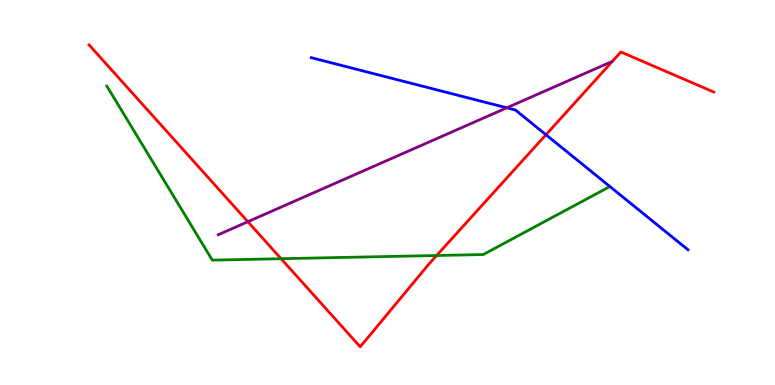[{'lines': ['blue', 'red'], 'intersections': [{'x': 7.04, 'y': 6.5}]}, {'lines': ['green', 'red'], 'intersections': [{'x': 3.63, 'y': 3.28}, {'x': 5.63, 'y': 3.36}]}, {'lines': ['purple', 'red'], 'intersections': [{'x': 3.2, 'y': 4.24}]}, {'lines': ['blue', 'green'], 'intersections': []}, {'lines': ['blue', 'purple'], 'intersections': [{'x': 6.54, 'y': 7.2}]}, {'lines': ['green', 'purple'], 'intersections': []}]